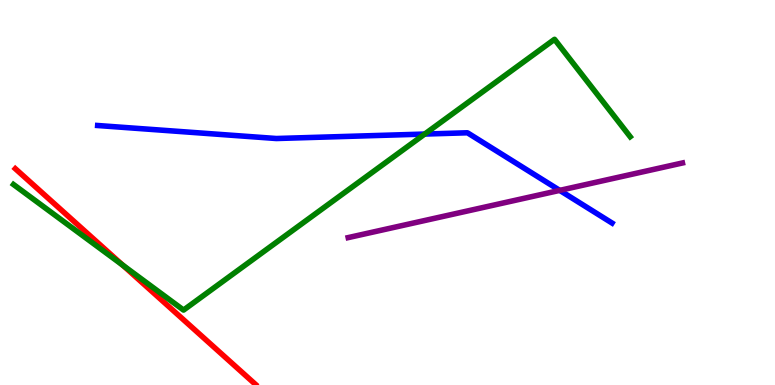[{'lines': ['blue', 'red'], 'intersections': []}, {'lines': ['green', 'red'], 'intersections': [{'x': 1.58, 'y': 3.11}]}, {'lines': ['purple', 'red'], 'intersections': []}, {'lines': ['blue', 'green'], 'intersections': [{'x': 5.48, 'y': 6.52}]}, {'lines': ['blue', 'purple'], 'intersections': [{'x': 7.22, 'y': 5.06}]}, {'lines': ['green', 'purple'], 'intersections': []}]